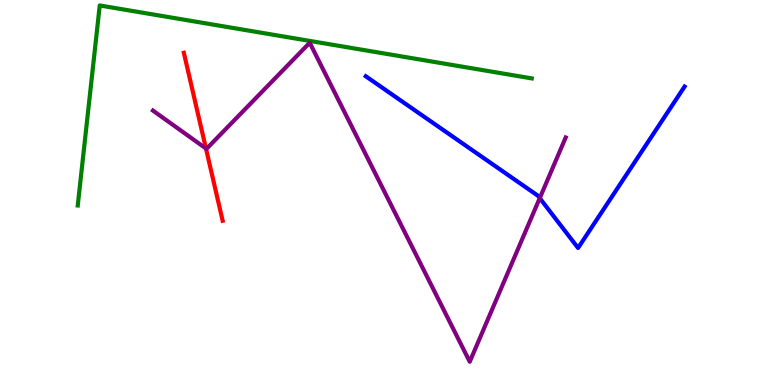[{'lines': ['blue', 'red'], 'intersections': []}, {'lines': ['green', 'red'], 'intersections': []}, {'lines': ['purple', 'red'], 'intersections': [{'x': 2.66, 'y': 6.14}]}, {'lines': ['blue', 'green'], 'intersections': []}, {'lines': ['blue', 'purple'], 'intersections': [{'x': 6.96, 'y': 4.85}]}, {'lines': ['green', 'purple'], 'intersections': []}]